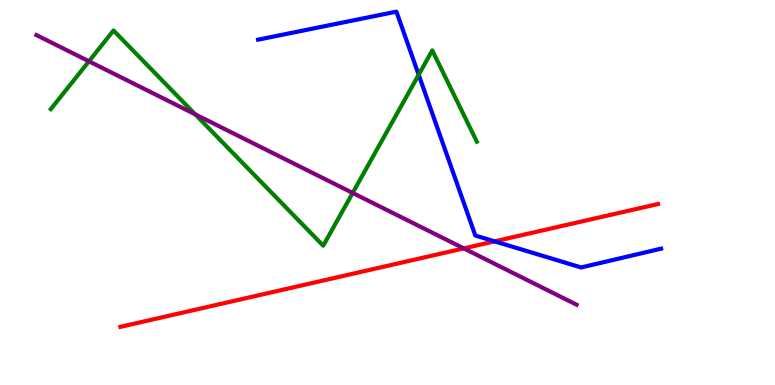[{'lines': ['blue', 'red'], 'intersections': [{'x': 6.38, 'y': 3.73}]}, {'lines': ['green', 'red'], 'intersections': []}, {'lines': ['purple', 'red'], 'intersections': [{'x': 5.98, 'y': 3.55}]}, {'lines': ['blue', 'green'], 'intersections': [{'x': 5.4, 'y': 8.06}]}, {'lines': ['blue', 'purple'], 'intersections': []}, {'lines': ['green', 'purple'], 'intersections': [{'x': 1.15, 'y': 8.41}, {'x': 2.52, 'y': 7.03}, {'x': 4.55, 'y': 4.99}]}]